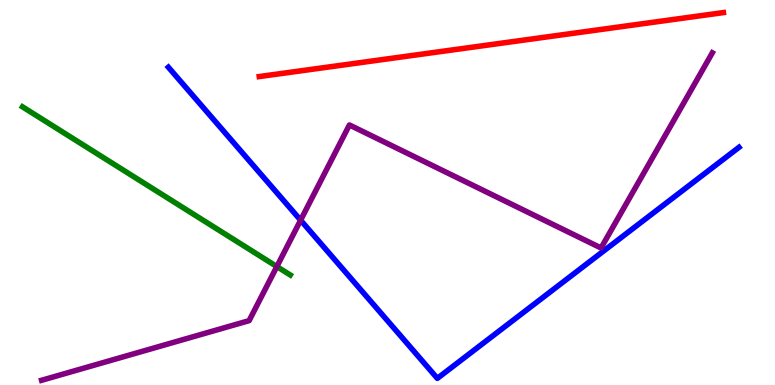[{'lines': ['blue', 'red'], 'intersections': []}, {'lines': ['green', 'red'], 'intersections': []}, {'lines': ['purple', 'red'], 'intersections': []}, {'lines': ['blue', 'green'], 'intersections': []}, {'lines': ['blue', 'purple'], 'intersections': [{'x': 3.88, 'y': 4.28}]}, {'lines': ['green', 'purple'], 'intersections': [{'x': 3.57, 'y': 3.08}]}]